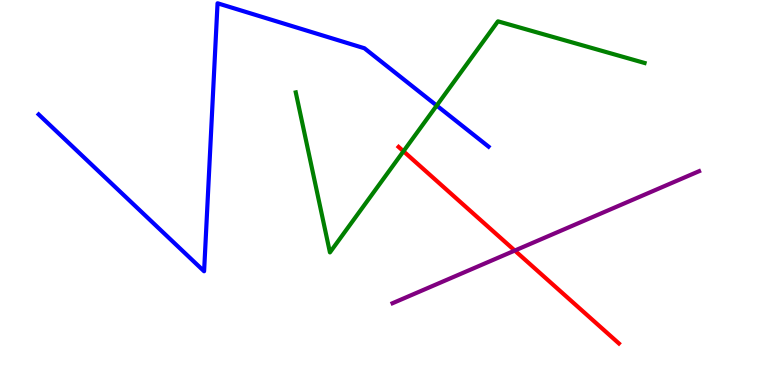[{'lines': ['blue', 'red'], 'intersections': []}, {'lines': ['green', 'red'], 'intersections': [{'x': 5.21, 'y': 6.07}]}, {'lines': ['purple', 'red'], 'intersections': [{'x': 6.64, 'y': 3.49}]}, {'lines': ['blue', 'green'], 'intersections': [{'x': 5.63, 'y': 7.26}]}, {'lines': ['blue', 'purple'], 'intersections': []}, {'lines': ['green', 'purple'], 'intersections': []}]